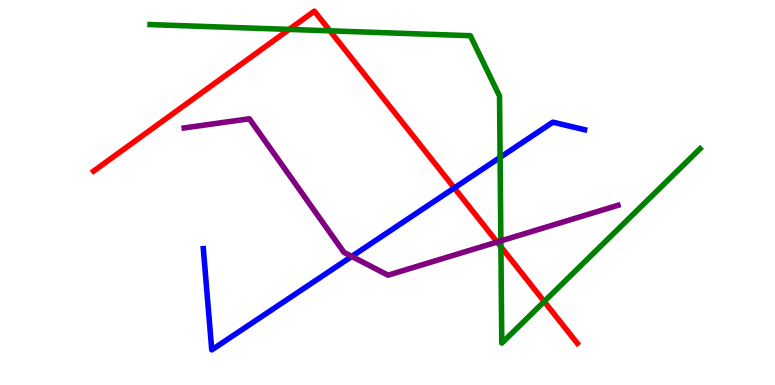[{'lines': ['blue', 'red'], 'intersections': [{'x': 5.86, 'y': 5.12}]}, {'lines': ['green', 'red'], 'intersections': [{'x': 3.73, 'y': 9.24}, {'x': 4.26, 'y': 9.2}, {'x': 6.46, 'y': 3.59}, {'x': 7.02, 'y': 2.17}]}, {'lines': ['purple', 'red'], 'intersections': [{'x': 6.41, 'y': 3.71}]}, {'lines': ['blue', 'green'], 'intersections': [{'x': 6.45, 'y': 5.91}]}, {'lines': ['blue', 'purple'], 'intersections': [{'x': 4.54, 'y': 3.34}]}, {'lines': ['green', 'purple'], 'intersections': [{'x': 6.46, 'y': 3.74}]}]